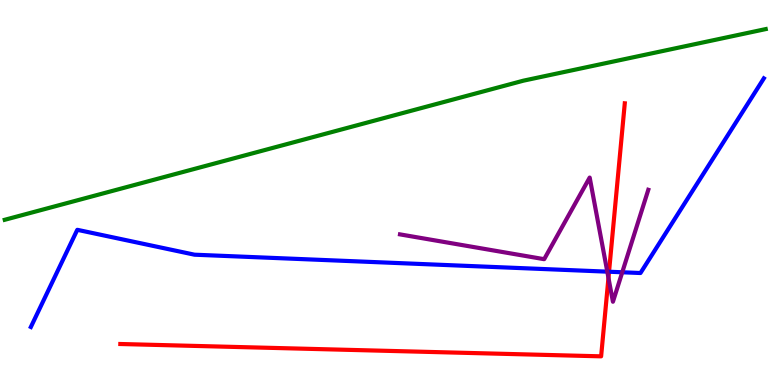[{'lines': ['blue', 'red'], 'intersections': [{'x': 7.86, 'y': 2.94}]}, {'lines': ['green', 'red'], 'intersections': []}, {'lines': ['purple', 'red'], 'intersections': [{'x': 7.85, 'y': 2.78}]}, {'lines': ['blue', 'green'], 'intersections': []}, {'lines': ['blue', 'purple'], 'intersections': [{'x': 7.84, 'y': 2.94}, {'x': 8.03, 'y': 2.93}]}, {'lines': ['green', 'purple'], 'intersections': []}]